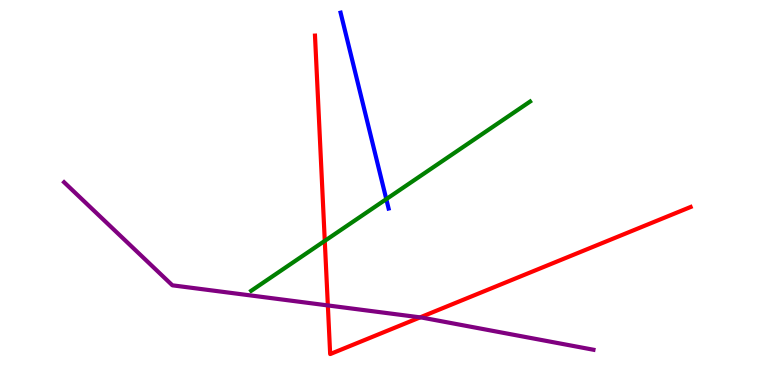[{'lines': ['blue', 'red'], 'intersections': []}, {'lines': ['green', 'red'], 'intersections': [{'x': 4.19, 'y': 3.74}]}, {'lines': ['purple', 'red'], 'intersections': [{'x': 4.23, 'y': 2.07}, {'x': 5.42, 'y': 1.76}]}, {'lines': ['blue', 'green'], 'intersections': [{'x': 4.98, 'y': 4.83}]}, {'lines': ['blue', 'purple'], 'intersections': []}, {'lines': ['green', 'purple'], 'intersections': []}]